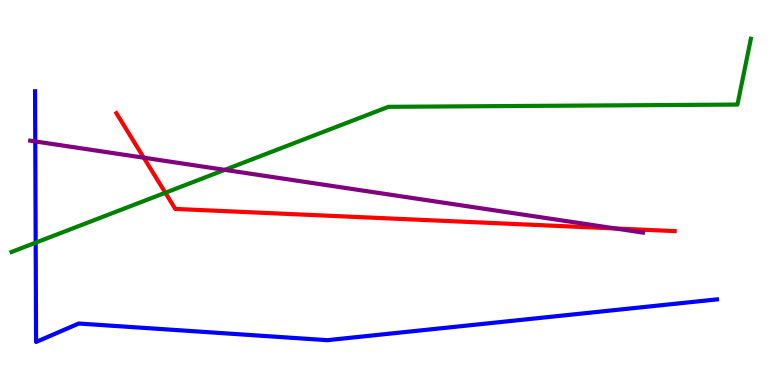[{'lines': ['blue', 'red'], 'intersections': []}, {'lines': ['green', 'red'], 'intersections': [{'x': 2.13, 'y': 4.99}]}, {'lines': ['purple', 'red'], 'intersections': [{'x': 1.86, 'y': 5.9}, {'x': 7.94, 'y': 4.07}]}, {'lines': ['blue', 'green'], 'intersections': [{'x': 0.46, 'y': 3.7}]}, {'lines': ['blue', 'purple'], 'intersections': [{'x': 0.455, 'y': 6.33}]}, {'lines': ['green', 'purple'], 'intersections': [{'x': 2.9, 'y': 5.59}]}]